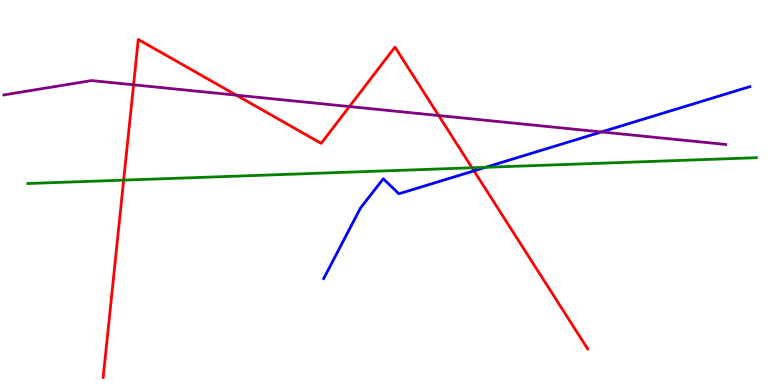[{'lines': ['blue', 'red'], 'intersections': [{'x': 6.12, 'y': 5.56}]}, {'lines': ['green', 'red'], 'intersections': [{'x': 1.6, 'y': 5.32}, {'x': 6.09, 'y': 5.64}]}, {'lines': ['purple', 'red'], 'intersections': [{'x': 1.72, 'y': 7.8}, {'x': 3.05, 'y': 7.53}, {'x': 4.51, 'y': 7.23}, {'x': 5.66, 'y': 7.0}]}, {'lines': ['blue', 'green'], 'intersections': [{'x': 6.27, 'y': 5.65}]}, {'lines': ['blue', 'purple'], 'intersections': [{'x': 7.76, 'y': 6.57}]}, {'lines': ['green', 'purple'], 'intersections': []}]